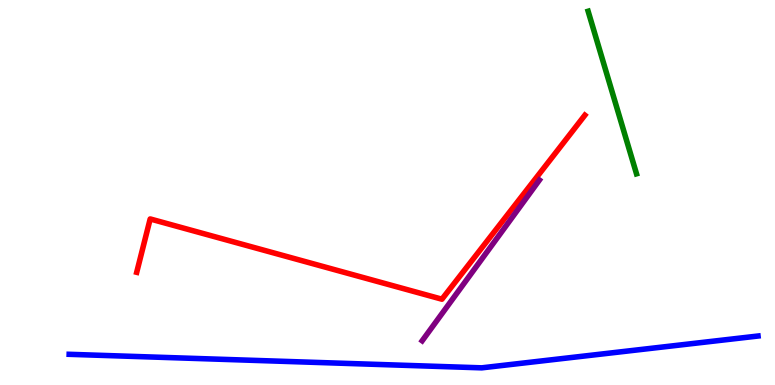[{'lines': ['blue', 'red'], 'intersections': []}, {'lines': ['green', 'red'], 'intersections': []}, {'lines': ['purple', 'red'], 'intersections': []}, {'lines': ['blue', 'green'], 'intersections': []}, {'lines': ['blue', 'purple'], 'intersections': []}, {'lines': ['green', 'purple'], 'intersections': []}]